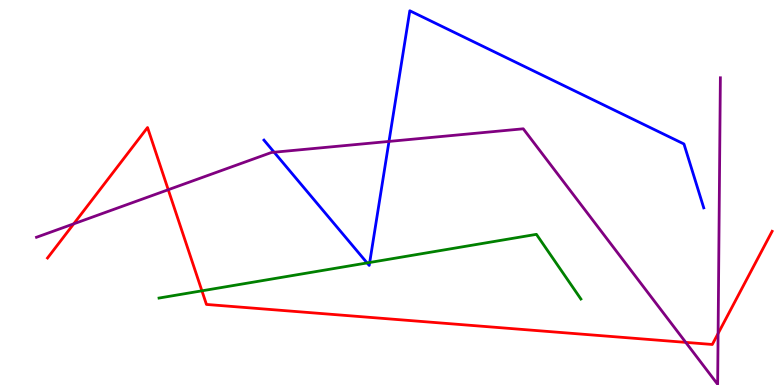[{'lines': ['blue', 'red'], 'intersections': []}, {'lines': ['green', 'red'], 'intersections': [{'x': 2.61, 'y': 2.45}]}, {'lines': ['purple', 'red'], 'intersections': [{'x': 0.951, 'y': 4.19}, {'x': 2.17, 'y': 5.07}, {'x': 8.85, 'y': 1.11}, {'x': 9.27, 'y': 1.34}]}, {'lines': ['blue', 'green'], 'intersections': [{'x': 4.74, 'y': 3.17}, {'x': 4.77, 'y': 3.18}]}, {'lines': ['blue', 'purple'], 'intersections': [{'x': 3.54, 'y': 6.05}, {'x': 5.02, 'y': 6.33}]}, {'lines': ['green', 'purple'], 'intersections': []}]